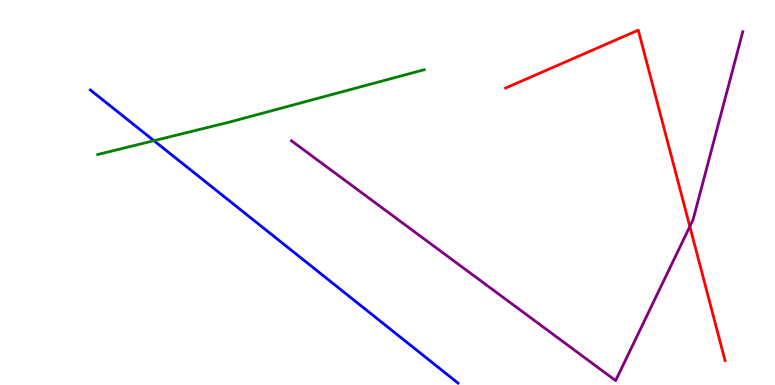[{'lines': ['blue', 'red'], 'intersections': []}, {'lines': ['green', 'red'], 'intersections': []}, {'lines': ['purple', 'red'], 'intersections': [{'x': 8.9, 'y': 4.12}]}, {'lines': ['blue', 'green'], 'intersections': [{'x': 1.99, 'y': 6.35}]}, {'lines': ['blue', 'purple'], 'intersections': []}, {'lines': ['green', 'purple'], 'intersections': []}]